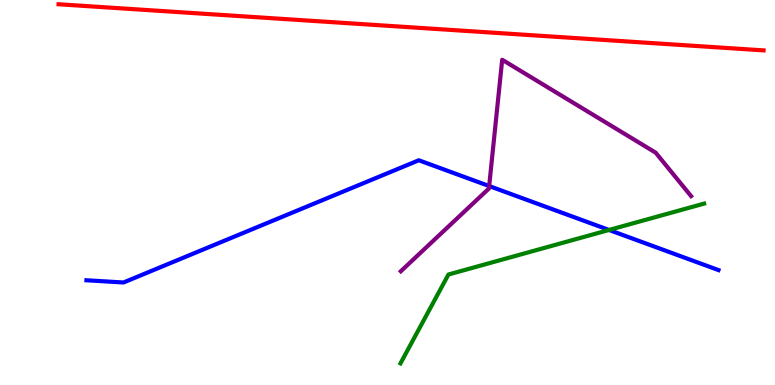[{'lines': ['blue', 'red'], 'intersections': []}, {'lines': ['green', 'red'], 'intersections': []}, {'lines': ['purple', 'red'], 'intersections': []}, {'lines': ['blue', 'green'], 'intersections': [{'x': 7.86, 'y': 4.03}]}, {'lines': ['blue', 'purple'], 'intersections': [{'x': 6.31, 'y': 5.17}]}, {'lines': ['green', 'purple'], 'intersections': []}]